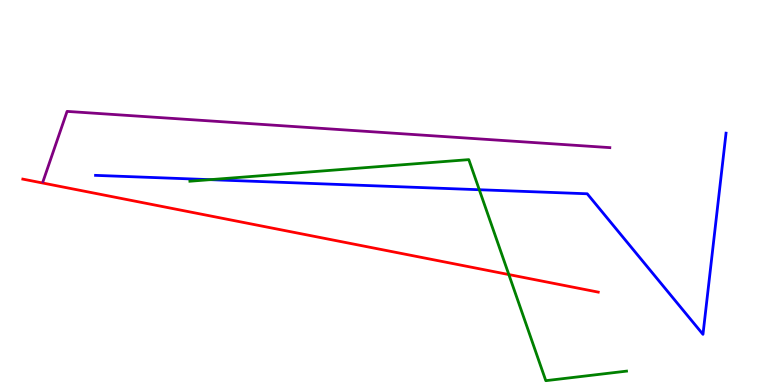[{'lines': ['blue', 'red'], 'intersections': []}, {'lines': ['green', 'red'], 'intersections': [{'x': 6.57, 'y': 2.87}]}, {'lines': ['purple', 'red'], 'intersections': []}, {'lines': ['blue', 'green'], 'intersections': [{'x': 2.71, 'y': 5.33}, {'x': 6.18, 'y': 5.07}]}, {'lines': ['blue', 'purple'], 'intersections': []}, {'lines': ['green', 'purple'], 'intersections': []}]